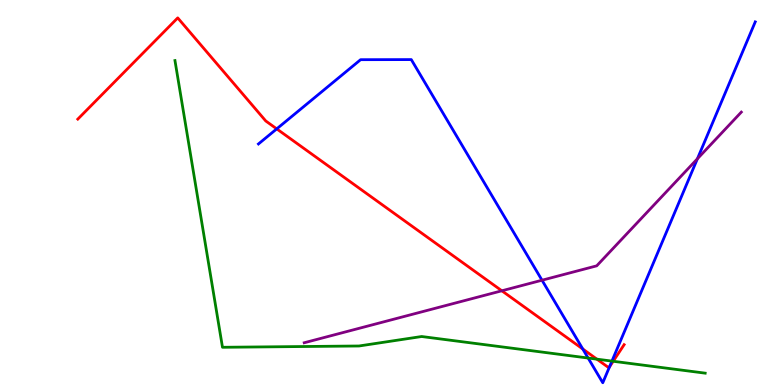[{'lines': ['blue', 'red'], 'intersections': [{'x': 3.57, 'y': 6.65}, {'x': 7.52, 'y': 0.935}, {'x': 7.86, 'y': 0.469}]}, {'lines': ['green', 'red'], 'intersections': [{'x': 7.7, 'y': 0.671}, {'x': 7.91, 'y': 0.616}]}, {'lines': ['purple', 'red'], 'intersections': [{'x': 6.48, 'y': 2.45}]}, {'lines': ['blue', 'green'], 'intersections': [{'x': 7.59, 'y': 0.701}, {'x': 7.9, 'y': 0.621}]}, {'lines': ['blue', 'purple'], 'intersections': [{'x': 6.99, 'y': 2.72}, {'x': 9.0, 'y': 5.88}]}, {'lines': ['green', 'purple'], 'intersections': []}]